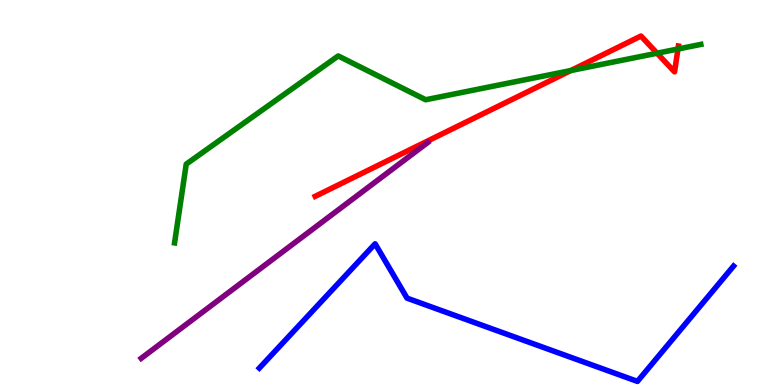[{'lines': ['blue', 'red'], 'intersections': []}, {'lines': ['green', 'red'], 'intersections': [{'x': 7.37, 'y': 8.17}, {'x': 8.48, 'y': 8.62}, {'x': 8.75, 'y': 8.73}]}, {'lines': ['purple', 'red'], 'intersections': []}, {'lines': ['blue', 'green'], 'intersections': []}, {'lines': ['blue', 'purple'], 'intersections': []}, {'lines': ['green', 'purple'], 'intersections': []}]